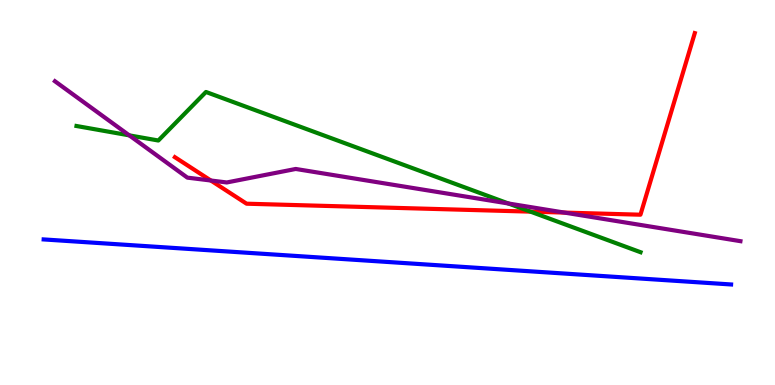[{'lines': ['blue', 'red'], 'intersections': []}, {'lines': ['green', 'red'], 'intersections': [{'x': 6.85, 'y': 4.5}]}, {'lines': ['purple', 'red'], 'intersections': [{'x': 2.72, 'y': 5.31}, {'x': 7.28, 'y': 4.48}]}, {'lines': ['blue', 'green'], 'intersections': []}, {'lines': ['blue', 'purple'], 'intersections': []}, {'lines': ['green', 'purple'], 'intersections': [{'x': 1.67, 'y': 6.48}, {'x': 6.56, 'y': 4.71}]}]